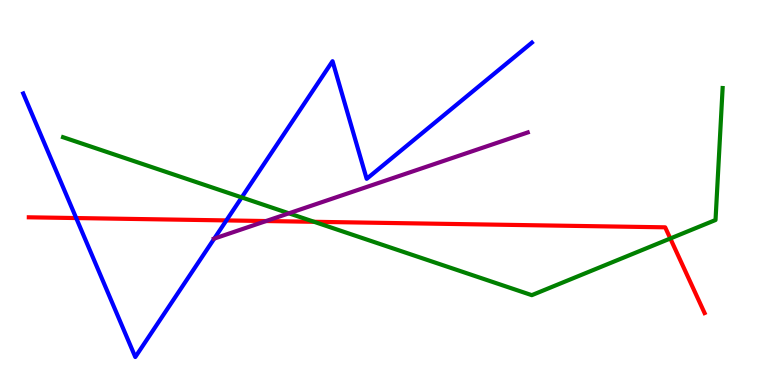[{'lines': ['blue', 'red'], 'intersections': [{'x': 0.983, 'y': 4.34}, {'x': 2.92, 'y': 4.27}]}, {'lines': ['green', 'red'], 'intersections': [{'x': 4.05, 'y': 4.24}, {'x': 8.65, 'y': 3.81}]}, {'lines': ['purple', 'red'], 'intersections': [{'x': 3.43, 'y': 4.26}]}, {'lines': ['blue', 'green'], 'intersections': [{'x': 3.12, 'y': 4.87}]}, {'lines': ['blue', 'purple'], 'intersections': [{'x': 2.76, 'y': 3.8}]}, {'lines': ['green', 'purple'], 'intersections': [{'x': 3.73, 'y': 4.46}]}]